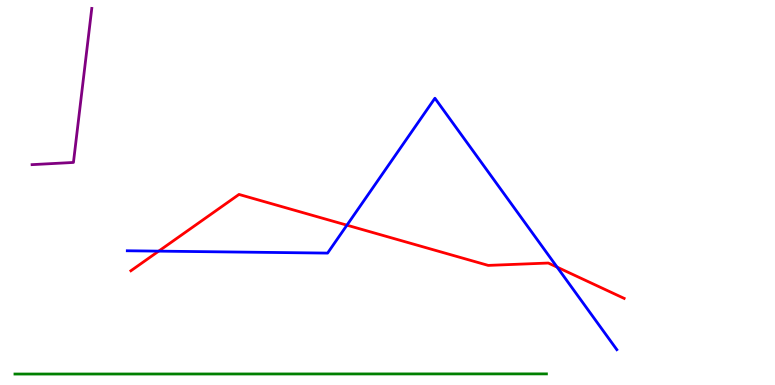[{'lines': ['blue', 'red'], 'intersections': [{'x': 2.05, 'y': 3.48}, {'x': 4.48, 'y': 4.15}, {'x': 7.19, 'y': 3.06}]}, {'lines': ['green', 'red'], 'intersections': []}, {'lines': ['purple', 'red'], 'intersections': []}, {'lines': ['blue', 'green'], 'intersections': []}, {'lines': ['blue', 'purple'], 'intersections': []}, {'lines': ['green', 'purple'], 'intersections': []}]